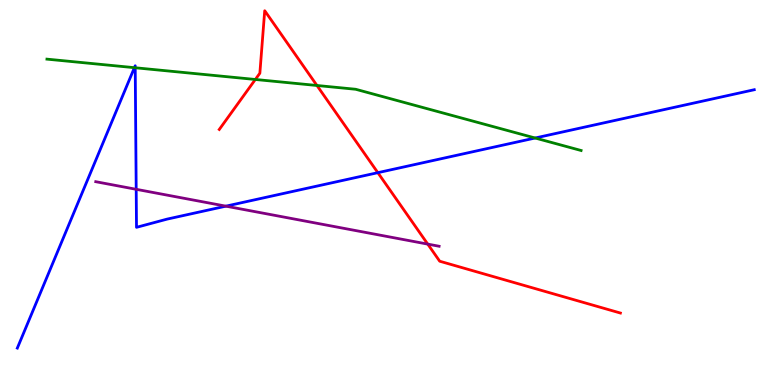[{'lines': ['blue', 'red'], 'intersections': [{'x': 4.88, 'y': 5.51}]}, {'lines': ['green', 'red'], 'intersections': [{'x': 3.29, 'y': 7.94}, {'x': 4.09, 'y': 7.78}]}, {'lines': ['purple', 'red'], 'intersections': [{'x': 5.52, 'y': 3.66}]}, {'lines': ['blue', 'green'], 'intersections': [{'x': 1.73, 'y': 8.24}, {'x': 1.74, 'y': 8.24}, {'x': 6.91, 'y': 6.42}]}, {'lines': ['blue', 'purple'], 'intersections': [{'x': 1.76, 'y': 5.08}, {'x': 2.91, 'y': 4.65}]}, {'lines': ['green', 'purple'], 'intersections': []}]